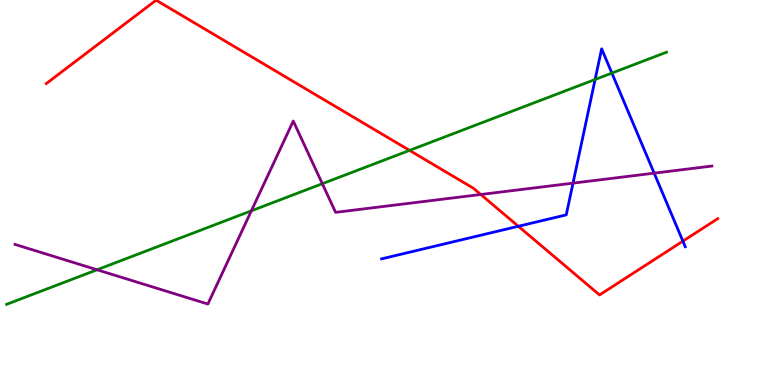[{'lines': ['blue', 'red'], 'intersections': [{'x': 6.69, 'y': 4.12}, {'x': 8.81, 'y': 3.74}]}, {'lines': ['green', 'red'], 'intersections': [{'x': 5.28, 'y': 6.09}]}, {'lines': ['purple', 'red'], 'intersections': [{'x': 6.2, 'y': 4.95}]}, {'lines': ['blue', 'green'], 'intersections': [{'x': 7.68, 'y': 7.94}, {'x': 7.9, 'y': 8.1}]}, {'lines': ['blue', 'purple'], 'intersections': [{'x': 7.39, 'y': 5.24}, {'x': 8.44, 'y': 5.5}]}, {'lines': ['green', 'purple'], 'intersections': [{'x': 1.25, 'y': 2.99}, {'x': 3.24, 'y': 4.52}, {'x': 4.16, 'y': 5.23}]}]